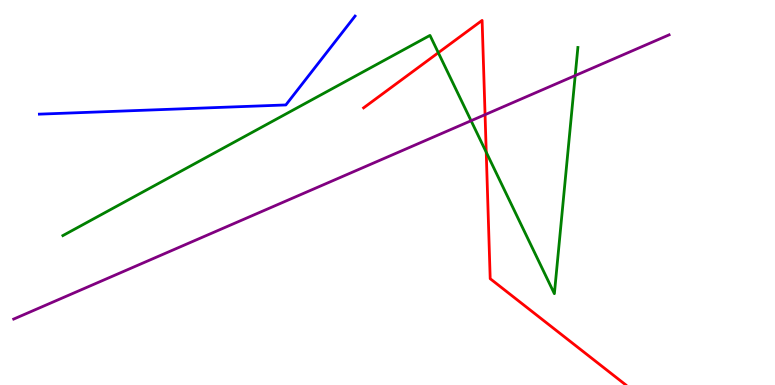[{'lines': ['blue', 'red'], 'intersections': []}, {'lines': ['green', 'red'], 'intersections': [{'x': 5.66, 'y': 8.63}, {'x': 6.27, 'y': 6.05}]}, {'lines': ['purple', 'red'], 'intersections': [{'x': 6.26, 'y': 7.02}]}, {'lines': ['blue', 'green'], 'intersections': []}, {'lines': ['blue', 'purple'], 'intersections': []}, {'lines': ['green', 'purple'], 'intersections': [{'x': 6.08, 'y': 6.86}, {'x': 7.42, 'y': 8.04}]}]